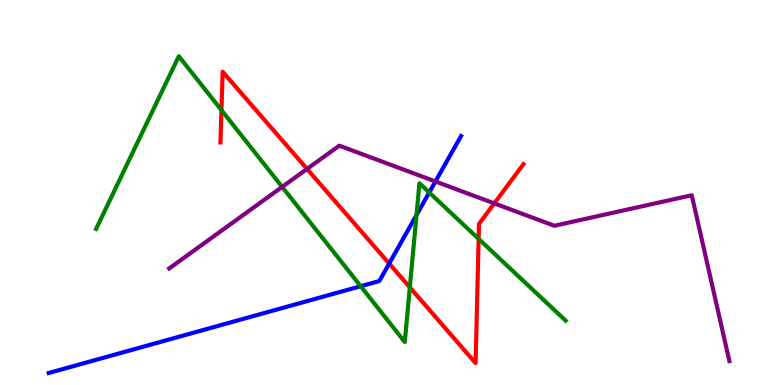[{'lines': ['blue', 'red'], 'intersections': [{'x': 5.02, 'y': 3.15}]}, {'lines': ['green', 'red'], 'intersections': [{'x': 2.86, 'y': 7.14}, {'x': 5.29, 'y': 2.54}, {'x': 6.18, 'y': 3.79}]}, {'lines': ['purple', 'red'], 'intersections': [{'x': 3.96, 'y': 5.61}, {'x': 6.38, 'y': 4.72}]}, {'lines': ['blue', 'green'], 'intersections': [{'x': 4.65, 'y': 2.57}, {'x': 5.37, 'y': 4.41}, {'x': 5.54, 'y': 5.0}]}, {'lines': ['blue', 'purple'], 'intersections': [{'x': 5.62, 'y': 5.29}]}, {'lines': ['green', 'purple'], 'intersections': [{'x': 3.64, 'y': 5.14}]}]